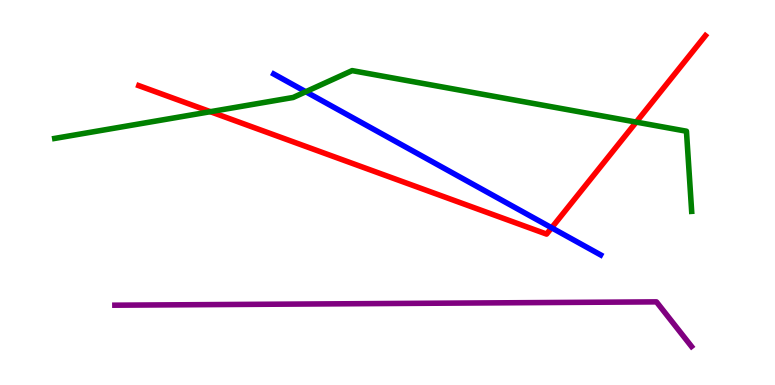[{'lines': ['blue', 'red'], 'intersections': [{'x': 7.12, 'y': 4.08}]}, {'lines': ['green', 'red'], 'intersections': [{'x': 2.71, 'y': 7.1}, {'x': 8.21, 'y': 6.83}]}, {'lines': ['purple', 'red'], 'intersections': []}, {'lines': ['blue', 'green'], 'intersections': [{'x': 3.95, 'y': 7.62}]}, {'lines': ['blue', 'purple'], 'intersections': []}, {'lines': ['green', 'purple'], 'intersections': []}]